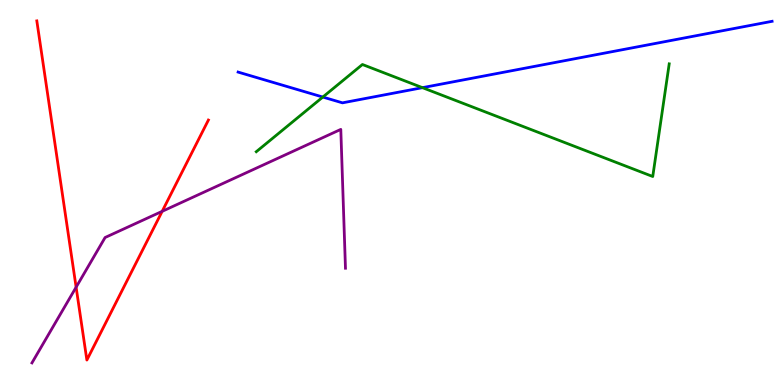[{'lines': ['blue', 'red'], 'intersections': []}, {'lines': ['green', 'red'], 'intersections': []}, {'lines': ['purple', 'red'], 'intersections': [{'x': 0.982, 'y': 2.54}, {'x': 2.09, 'y': 4.51}]}, {'lines': ['blue', 'green'], 'intersections': [{'x': 4.17, 'y': 7.48}, {'x': 5.45, 'y': 7.72}]}, {'lines': ['blue', 'purple'], 'intersections': []}, {'lines': ['green', 'purple'], 'intersections': []}]